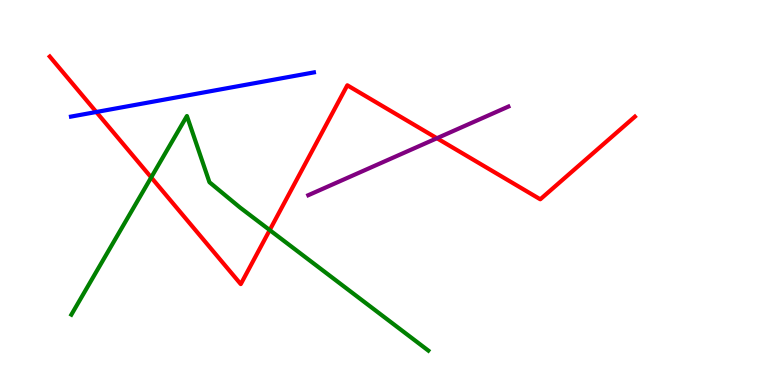[{'lines': ['blue', 'red'], 'intersections': [{'x': 1.24, 'y': 7.09}]}, {'lines': ['green', 'red'], 'intersections': [{'x': 1.95, 'y': 5.39}, {'x': 3.48, 'y': 4.02}]}, {'lines': ['purple', 'red'], 'intersections': [{'x': 5.64, 'y': 6.41}]}, {'lines': ['blue', 'green'], 'intersections': []}, {'lines': ['blue', 'purple'], 'intersections': []}, {'lines': ['green', 'purple'], 'intersections': []}]